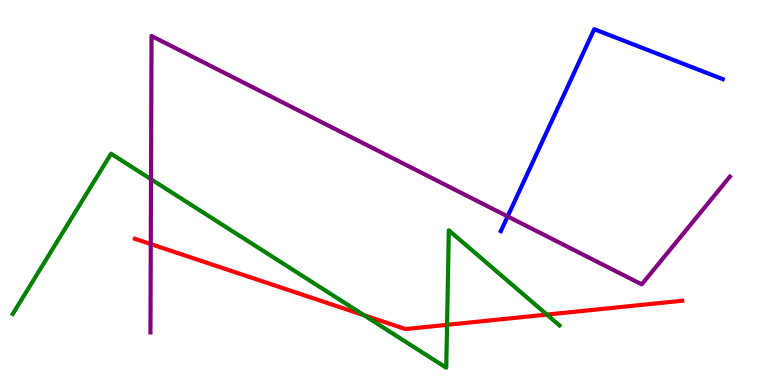[{'lines': ['blue', 'red'], 'intersections': []}, {'lines': ['green', 'red'], 'intersections': [{'x': 4.7, 'y': 1.81}, {'x': 5.77, 'y': 1.56}, {'x': 7.06, 'y': 1.83}]}, {'lines': ['purple', 'red'], 'intersections': [{'x': 1.95, 'y': 3.66}]}, {'lines': ['blue', 'green'], 'intersections': []}, {'lines': ['blue', 'purple'], 'intersections': [{'x': 6.55, 'y': 4.38}]}, {'lines': ['green', 'purple'], 'intersections': [{'x': 1.95, 'y': 5.34}]}]